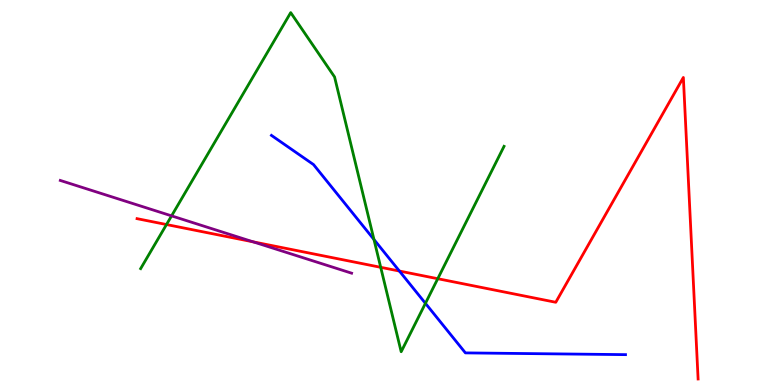[{'lines': ['blue', 'red'], 'intersections': [{'x': 5.15, 'y': 2.96}]}, {'lines': ['green', 'red'], 'intersections': [{'x': 2.15, 'y': 4.17}, {'x': 4.91, 'y': 3.06}, {'x': 5.65, 'y': 2.76}]}, {'lines': ['purple', 'red'], 'intersections': [{'x': 3.27, 'y': 3.72}]}, {'lines': ['blue', 'green'], 'intersections': [{'x': 4.83, 'y': 3.78}, {'x': 5.49, 'y': 2.12}]}, {'lines': ['blue', 'purple'], 'intersections': []}, {'lines': ['green', 'purple'], 'intersections': [{'x': 2.21, 'y': 4.39}]}]